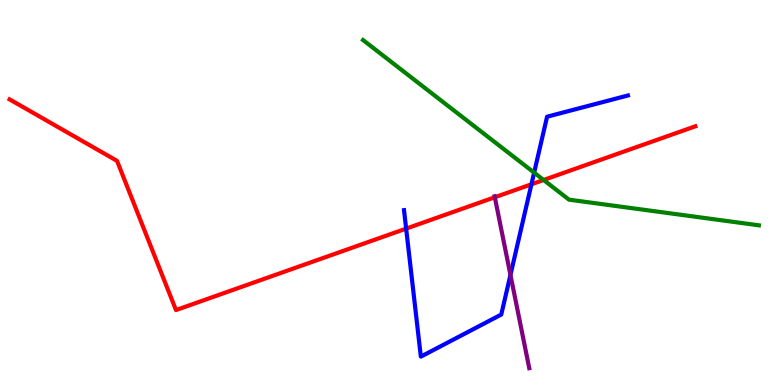[{'lines': ['blue', 'red'], 'intersections': [{'x': 5.24, 'y': 4.06}, {'x': 6.86, 'y': 5.21}]}, {'lines': ['green', 'red'], 'intersections': [{'x': 7.01, 'y': 5.33}]}, {'lines': ['purple', 'red'], 'intersections': [{'x': 6.38, 'y': 4.88}]}, {'lines': ['blue', 'green'], 'intersections': [{'x': 6.89, 'y': 5.52}]}, {'lines': ['blue', 'purple'], 'intersections': [{'x': 6.59, 'y': 2.86}]}, {'lines': ['green', 'purple'], 'intersections': []}]